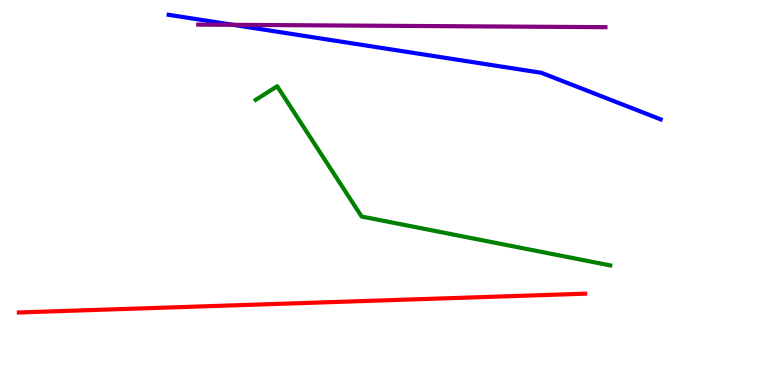[{'lines': ['blue', 'red'], 'intersections': []}, {'lines': ['green', 'red'], 'intersections': []}, {'lines': ['purple', 'red'], 'intersections': []}, {'lines': ['blue', 'green'], 'intersections': []}, {'lines': ['blue', 'purple'], 'intersections': [{'x': 3.01, 'y': 9.36}]}, {'lines': ['green', 'purple'], 'intersections': []}]